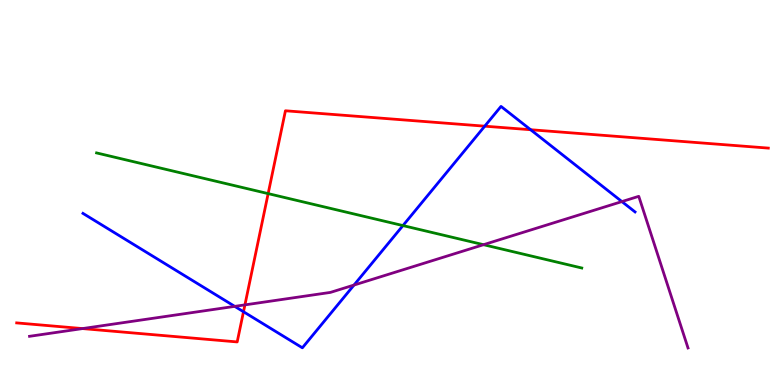[{'lines': ['blue', 'red'], 'intersections': [{'x': 3.14, 'y': 1.9}, {'x': 6.25, 'y': 6.72}, {'x': 6.85, 'y': 6.63}]}, {'lines': ['green', 'red'], 'intersections': [{'x': 3.46, 'y': 4.97}]}, {'lines': ['purple', 'red'], 'intersections': [{'x': 1.06, 'y': 1.47}, {'x': 3.16, 'y': 2.08}]}, {'lines': ['blue', 'green'], 'intersections': [{'x': 5.2, 'y': 4.14}]}, {'lines': ['blue', 'purple'], 'intersections': [{'x': 3.03, 'y': 2.04}, {'x': 4.57, 'y': 2.6}, {'x': 8.02, 'y': 4.76}]}, {'lines': ['green', 'purple'], 'intersections': [{'x': 6.24, 'y': 3.64}]}]